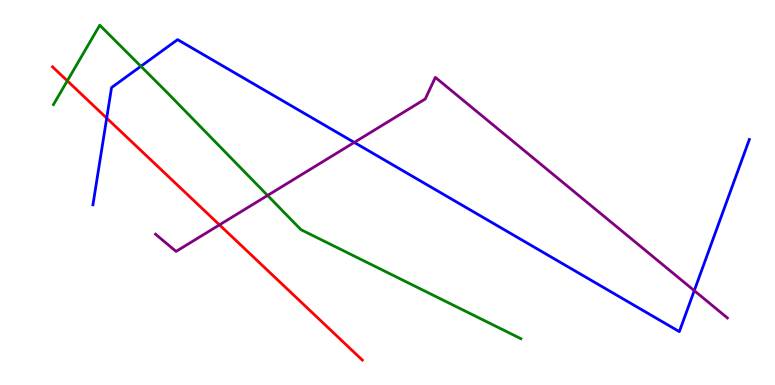[{'lines': ['blue', 'red'], 'intersections': [{'x': 1.38, 'y': 6.93}]}, {'lines': ['green', 'red'], 'intersections': [{'x': 0.869, 'y': 7.9}]}, {'lines': ['purple', 'red'], 'intersections': [{'x': 2.83, 'y': 4.16}]}, {'lines': ['blue', 'green'], 'intersections': [{'x': 1.82, 'y': 8.28}]}, {'lines': ['blue', 'purple'], 'intersections': [{'x': 4.57, 'y': 6.3}, {'x': 8.96, 'y': 2.45}]}, {'lines': ['green', 'purple'], 'intersections': [{'x': 3.45, 'y': 4.92}]}]